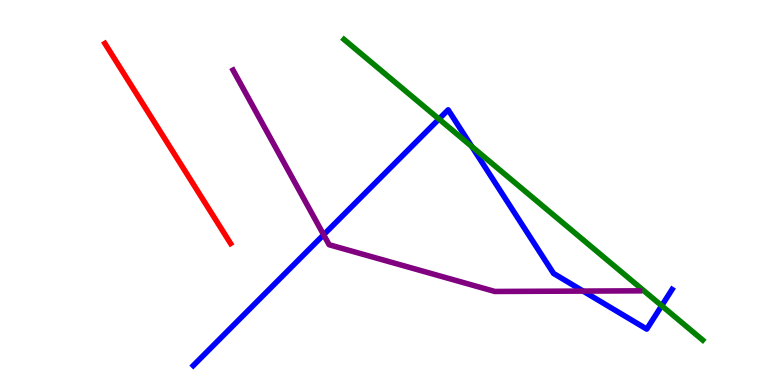[{'lines': ['blue', 'red'], 'intersections': []}, {'lines': ['green', 'red'], 'intersections': []}, {'lines': ['purple', 'red'], 'intersections': []}, {'lines': ['blue', 'green'], 'intersections': [{'x': 5.66, 'y': 6.91}, {'x': 6.09, 'y': 6.19}, {'x': 8.54, 'y': 2.06}]}, {'lines': ['blue', 'purple'], 'intersections': [{'x': 4.18, 'y': 3.9}, {'x': 7.52, 'y': 2.44}]}, {'lines': ['green', 'purple'], 'intersections': []}]